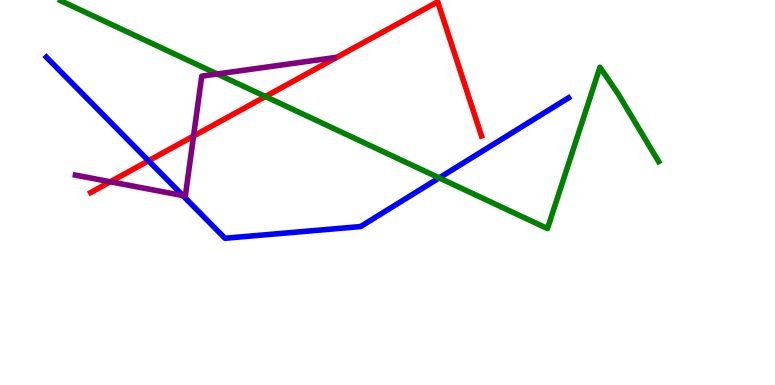[{'lines': ['blue', 'red'], 'intersections': [{'x': 1.92, 'y': 5.82}]}, {'lines': ['green', 'red'], 'intersections': [{'x': 3.42, 'y': 7.49}]}, {'lines': ['purple', 'red'], 'intersections': [{'x': 1.42, 'y': 5.28}, {'x': 2.5, 'y': 6.47}]}, {'lines': ['blue', 'green'], 'intersections': [{'x': 5.67, 'y': 5.38}]}, {'lines': ['blue', 'purple'], 'intersections': [{'x': 2.36, 'y': 4.92}]}, {'lines': ['green', 'purple'], 'intersections': [{'x': 2.8, 'y': 8.08}]}]